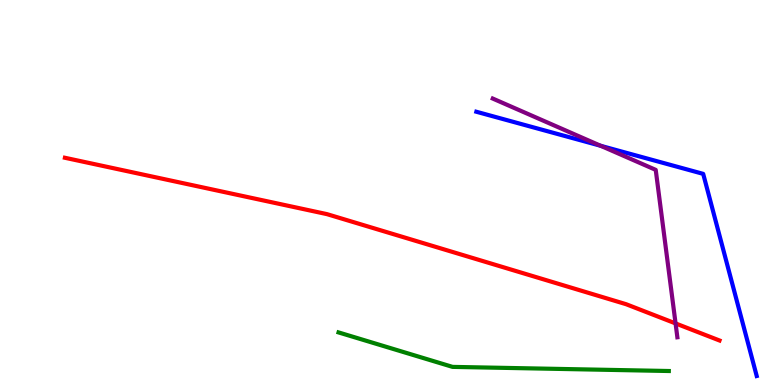[{'lines': ['blue', 'red'], 'intersections': []}, {'lines': ['green', 'red'], 'intersections': []}, {'lines': ['purple', 'red'], 'intersections': [{'x': 8.72, 'y': 1.6}]}, {'lines': ['blue', 'green'], 'intersections': []}, {'lines': ['blue', 'purple'], 'intersections': [{'x': 7.75, 'y': 6.21}]}, {'lines': ['green', 'purple'], 'intersections': []}]